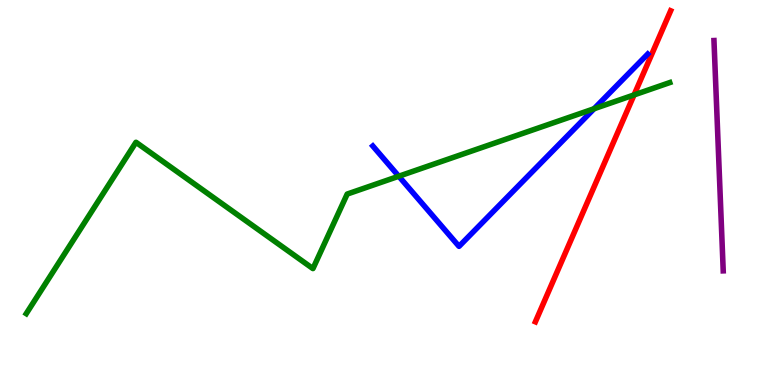[{'lines': ['blue', 'red'], 'intersections': []}, {'lines': ['green', 'red'], 'intersections': [{'x': 8.18, 'y': 7.53}]}, {'lines': ['purple', 'red'], 'intersections': []}, {'lines': ['blue', 'green'], 'intersections': [{'x': 5.15, 'y': 5.42}, {'x': 7.67, 'y': 7.18}]}, {'lines': ['blue', 'purple'], 'intersections': []}, {'lines': ['green', 'purple'], 'intersections': []}]